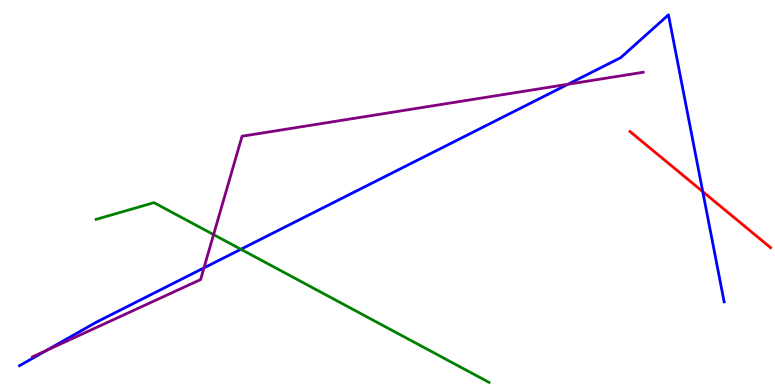[{'lines': ['blue', 'red'], 'intersections': [{'x': 9.07, 'y': 5.02}]}, {'lines': ['green', 'red'], 'intersections': []}, {'lines': ['purple', 'red'], 'intersections': []}, {'lines': ['blue', 'green'], 'intersections': [{'x': 3.11, 'y': 3.53}]}, {'lines': ['blue', 'purple'], 'intersections': [{'x': 0.599, 'y': 0.898}, {'x': 2.63, 'y': 3.04}, {'x': 7.33, 'y': 7.81}]}, {'lines': ['green', 'purple'], 'intersections': [{'x': 2.76, 'y': 3.91}]}]